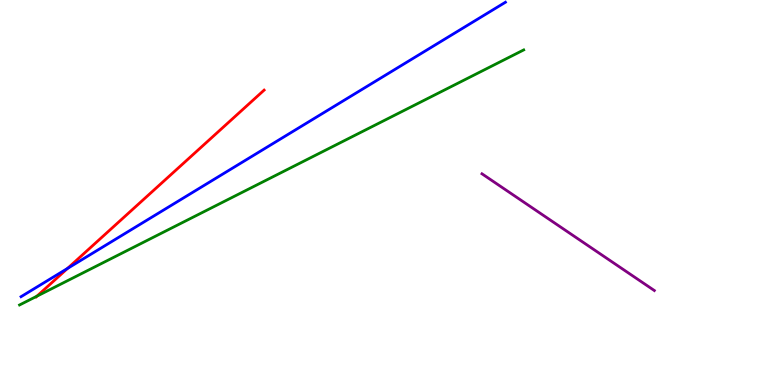[{'lines': ['blue', 'red'], 'intersections': [{'x': 0.871, 'y': 3.03}]}, {'lines': ['green', 'red'], 'intersections': [{'x': 0.477, 'y': 2.31}]}, {'lines': ['purple', 'red'], 'intersections': []}, {'lines': ['blue', 'green'], 'intersections': []}, {'lines': ['blue', 'purple'], 'intersections': []}, {'lines': ['green', 'purple'], 'intersections': []}]